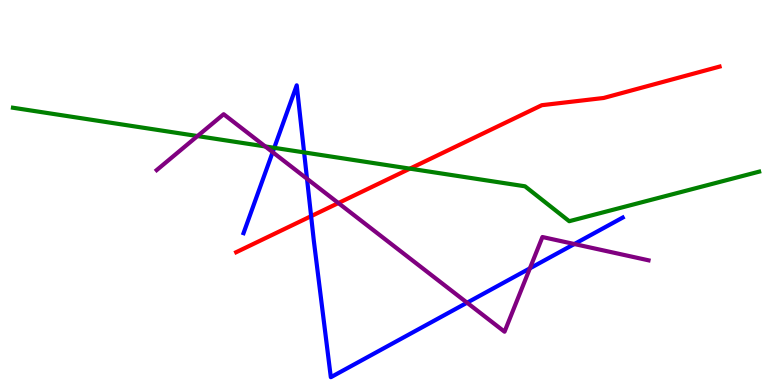[{'lines': ['blue', 'red'], 'intersections': [{'x': 4.01, 'y': 4.39}]}, {'lines': ['green', 'red'], 'intersections': [{'x': 5.29, 'y': 5.62}]}, {'lines': ['purple', 'red'], 'intersections': [{'x': 4.37, 'y': 4.73}]}, {'lines': ['blue', 'green'], 'intersections': [{'x': 3.54, 'y': 6.16}, {'x': 3.92, 'y': 6.04}]}, {'lines': ['blue', 'purple'], 'intersections': [{'x': 3.52, 'y': 6.05}, {'x': 3.96, 'y': 5.36}, {'x': 6.03, 'y': 2.14}, {'x': 6.84, 'y': 3.03}, {'x': 7.41, 'y': 3.66}]}, {'lines': ['green', 'purple'], 'intersections': [{'x': 2.55, 'y': 6.47}, {'x': 3.42, 'y': 6.2}]}]